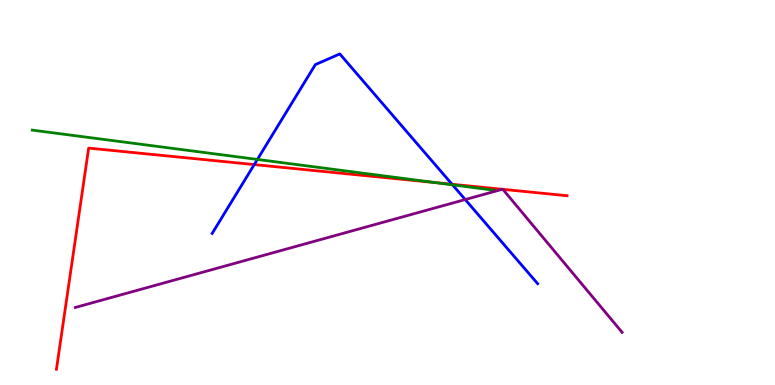[{'lines': ['blue', 'red'], 'intersections': [{'x': 3.28, 'y': 5.73}, {'x': 5.83, 'y': 5.21}]}, {'lines': ['green', 'red'], 'intersections': [{'x': 5.62, 'y': 5.26}]}, {'lines': ['purple', 'red'], 'intersections': [{'x': 6.48, 'y': 5.08}, {'x': 6.49, 'y': 5.08}]}, {'lines': ['blue', 'green'], 'intersections': [{'x': 3.32, 'y': 5.86}, {'x': 5.84, 'y': 5.2}]}, {'lines': ['blue', 'purple'], 'intersections': [{'x': 6.0, 'y': 4.82}]}, {'lines': ['green', 'purple'], 'intersections': []}]